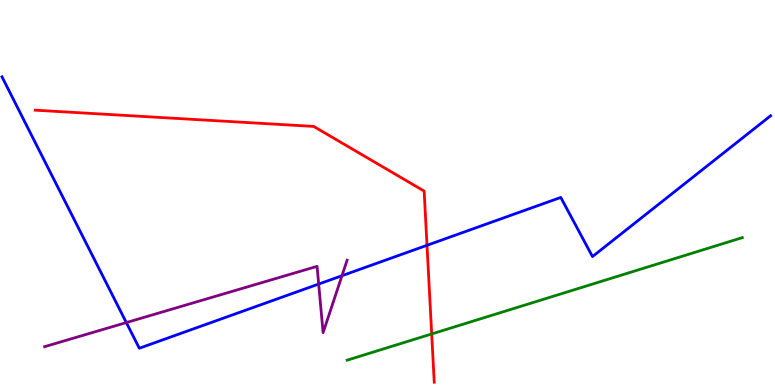[{'lines': ['blue', 'red'], 'intersections': [{'x': 5.51, 'y': 3.63}]}, {'lines': ['green', 'red'], 'intersections': [{'x': 5.57, 'y': 1.33}]}, {'lines': ['purple', 'red'], 'intersections': []}, {'lines': ['blue', 'green'], 'intersections': []}, {'lines': ['blue', 'purple'], 'intersections': [{'x': 1.63, 'y': 1.62}, {'x': 4.11, 'y': 2.62}, {'x': 4.41, 'y': 2.84}]}, {'lines': ['green', 'purple'], 'intersections': []}]